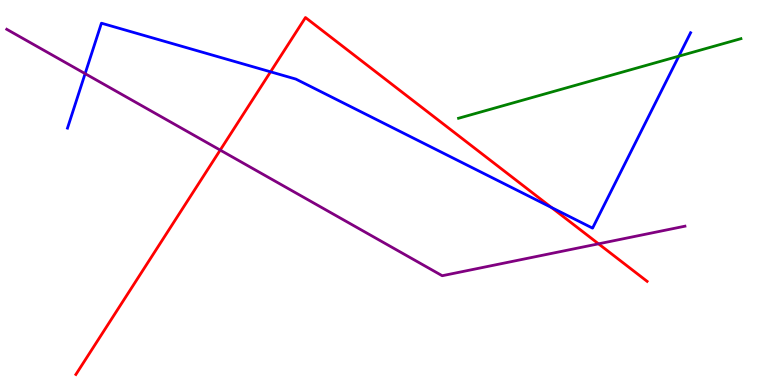[{'lines': ['blue', 'red'], 'intersections': [{'x': 3.49, 'y': 8.13}, {'x': 7.12, 'y': 4.61}]}, {'lines': ['green', 'red'], 'intersections': []}, {'lines': ['purple', 'red'], 'intersections': [{'x': 2.84, 'y': 6.1}, {'x': 7.72, 'y': 3.67}]}, {'lines': ['blue', 'green'], 'intersections': [{'x': 8.76, 'y': 8.54}]}, {'lines': ['blue', 'purple'], 'intersections': [{'x': 1.1, 'y': 8.09}]}, {'lines': ['green', 'purple'], 'intersections': []}]